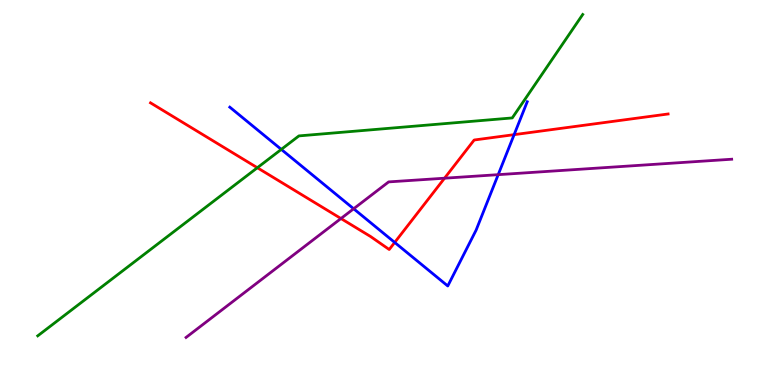[{'lines': ['blue', 'red'], 'intersections': [{'x': 5.09, 'y': 3.7}, {'x': 6.63, 'y': 6.5}]}, {'lines': ['green', 'red'], 'intersections': [{'x': 3.32, 'y': 5.64}]}, {'lines': ['purple', 'red'], 'intersections': [{'x': 4.4, 'y': 4.32}, {'x': 5.74, 'y': 5.37}]}, {'lines': ['blue', 'green'], 'intersections': [{'x': 3.63, 'y': 6.12}]}, {'lines': ['blue', 'purple'], 'intersections': [{'x': 4.56, 'y': 4.58}, {'x': 6.43, 'y': 5.46}]}, {'lines': ['green', 'purple'], 'intersections': []}]